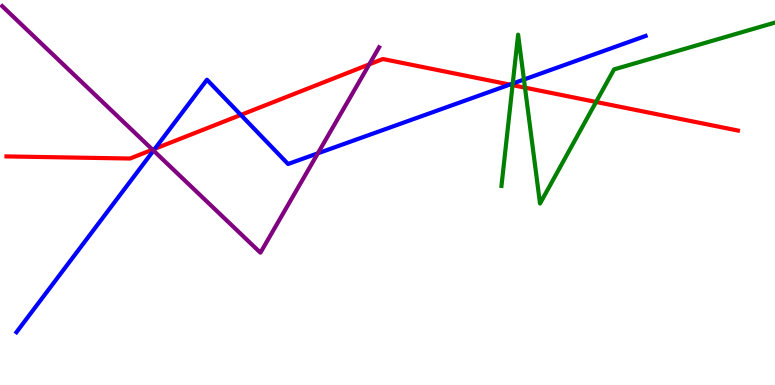[{'lines': ['blue', 'red'], 'intersections': [{'x': 2.0, 'y': 6.14}, {'x': 3.11, 'y': 7.02}, {'x': 6.58, 'y': 7.8}]}, {'lines': ['green', 'red'], 'intersections': [{'x': 6.61, 'y': 7.79}, {'x': 6.77, 'y': 7.72}, {'x': 7.69, 'y': 7.35}]}, {'lines': ['purple', 'red'], 'intersections': [{'x': 1.97, 'y': 6.11}, {'x': 4.76, 'y': 8.33}]}, {'lines': ['blue', 'green'], 'intersections': [{'x': 6.62, 'y': 7.83}, {'x': 6.76, 'y': 7.93}]}, {'lines': ['blue', 'purple'], 'intersections': [{'x': 1.98, 'y': 6.09}, {'x': 4.1, 'y': 6.02}]}, {'lines': ['green', 'purple'], 'intersections': []}]